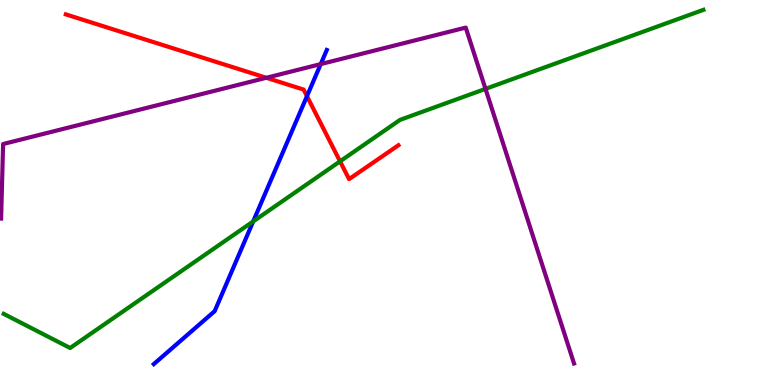[{'lines': ['blue', 'red'], 'intersections': [{'x': 3.96, 'y': 7.5}]}, {'lines': ['green', 'red'], 'intersections': [{'x': 4.39, 'y': 5.81}]}, {'lines': ['purple', 'red'], 'intersections': [{'x': 3.44, 'y': 7.98}]}, {'lines': ['blue', 'green'], 'intersections': [{'x': 3.27, 'y': 4.25}]}, {'lines': ['blue', 'purple'], 'intersections': [{'x': 4.14, 'y': 8.34}]}, {'lines': ['green', 'purple'], 'intersections': [{'x': 6.26, 'y': 7.69}]}]